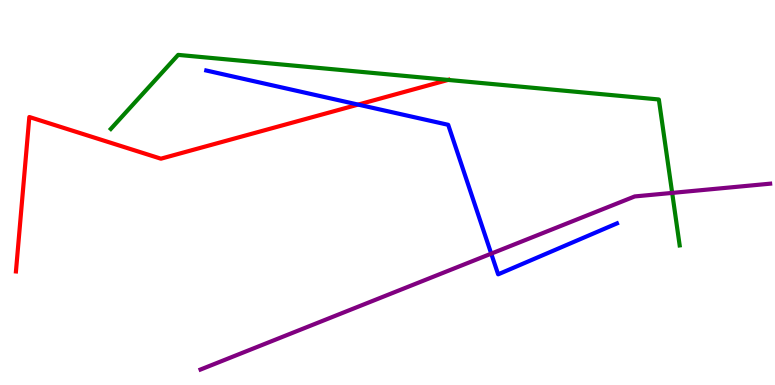[{'lines': ['blue', 'red'], 'intersections': [{'x': 4.62, 'y': 7.28}]}, {'lines': ['green', 'red'], 'intersections': [{'x': 5.78, 'y': 7.92}]}, {'lines': ['purple', 'red'], 'intersections': []}, {'lines': ['blue', 'green'], 'intersections': []}, {'lines': ['blue', 'purple'], 'intersections': [{'x': 6.34, 'y': 3.41}]}, {'lines': ['green', 'purple'], 'intersections': [{'x': 8.67, 'y': 4.99}]}]